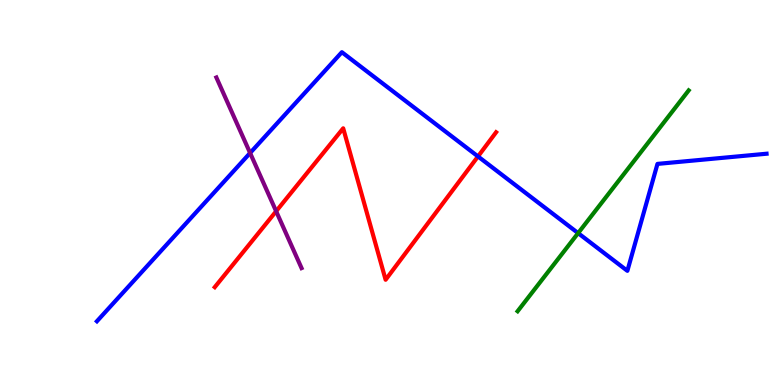[{'lines': ['blue', 'red'], 'intersections': [{'x': 6.17, 'y': 5.94}]}, {'lines': ['green', 'red'], 'intersections': []}, {'lines': ['purple', 'red'], 'intersections': [{'x': 3.56, 'y': 4.51}]}, {'lines': ['blue', 'green'], 'intersections': [{'x': 7.46, 'y': 3.94}]}, {'lines': ['blue', 'purple'], 'intersections': [{'x': 3.23, 'y': 6.03}]}, {'lines': ['green', 'purple'], 'intersections': []}]